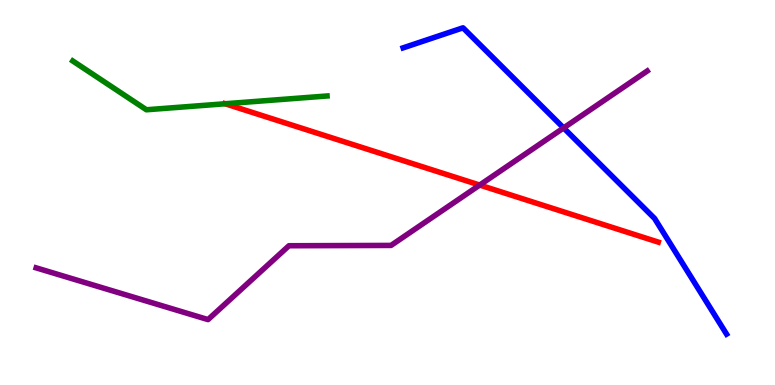[{'lines': ['blue', 'red'], 'intersections': []}, {'lines': ['green', 'red'], 'intersections': [{'x': 2.91, 'y': 7.3}]}, {'lines': ['purple', 'red'], 'intersections': [{'x': 6.19, 'y': 5.19}]}, {'lines': ['blue', 'green'], 'intersections': []}, {'lines': ['blue', 'purple'], 'intersections': [{'x': 7.27, 'y': 6.68}]}, {'lines': ['green', 'purple'], 'intersections': []}]